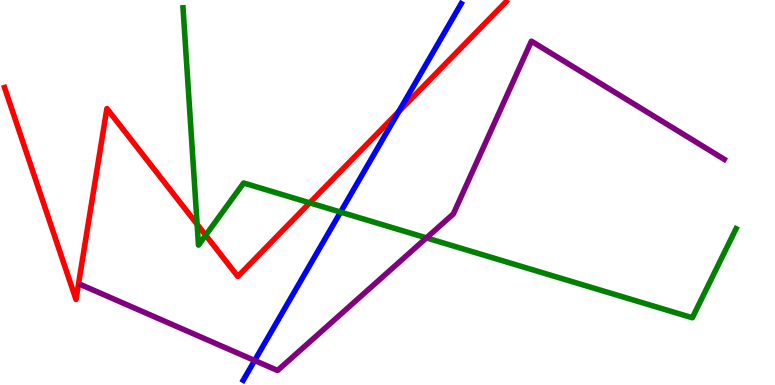[{'lines': ['blue', 'red'], 'intersections': [{'x': 5.14, 'y': 7.1}]}, {'lines': ['green', 'red'], 'intersections': [{'x': 2.54, 'y': 4.18}, {'x': 2.65, 'y': 3.89}, {'x': 4.0, 'y': 4.73}]}, {'lines': ['purple', 'red'], 'intersections': []}, {'lines': ['blue', 'green'], 'intersections': [{'x': 4.39, 'y': 4.49}]}, {'lines': ['blue', 'purple'], 'intersections': [{'x': 3.29, 'y': 0.637}]}, {'lines': ['green', 'purple'], 'intersections': [{'x': 5.5, 'y': 3.82}]}]